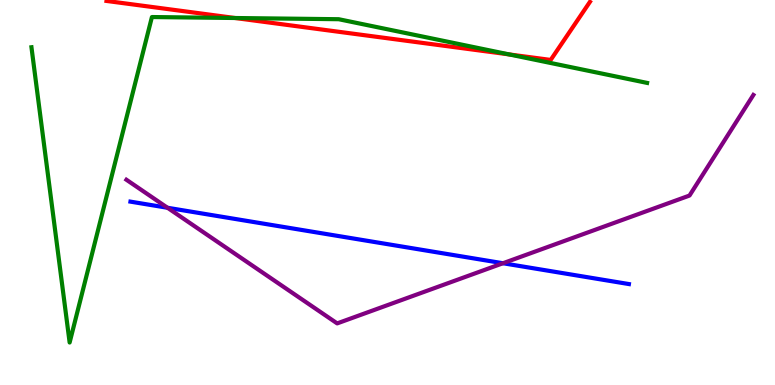[{'lines': ['blue', 'red'], 'intersections': []}, {'lines': ['green', 'red'], 'intersections': [{'x': 3.03, 'y': 9.53}, {'x': 6.57, 'y': 8.59}]}, {'lines': ['purple', 'red'], 'intersections': []}, {'lines': ['blue', 'green'], 'intersections': []}, {'lines': ['blue', 'purple'], 'intersections': [{'x': 2.16, 'y': 4.6}, {'x': 6.49, 'y': 3.16}]}, {'lines': ['green', 'purple'], 'intersections': []}]